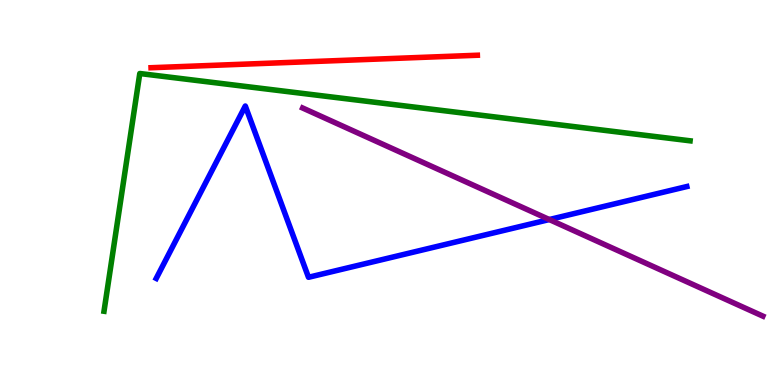[{'lines': ['blue', 'red'], 'intersections': []}, {'lines': ['green', 'red'], 'intersections': []}, {'lines': ['purple', 'red'], 'intersections': []}, {'lines': ['blue', 'green'], 'intersections': []}, {'lines': ['blue', 'purple'], 'intersections': [{'x': 7.09, 'y': 4.3}]}, {'lines': ['green', 'purple'], 'intersections': []}]